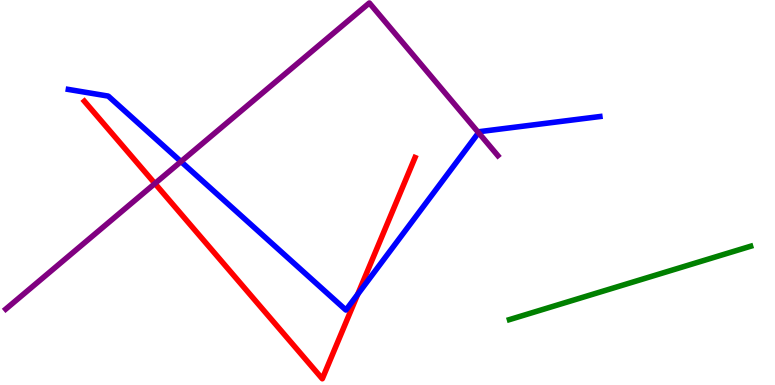[{'lines': ['blue', 'red'], 'intersections': [{'x': 4.62, 'y': 2.36}]}, {'lines': ['green', 'red'], 'intersections': []}, {'lines': ['purple', 'red'], 'intersections': [{'x': 2.0, 'y': 5.23}]}, {'lines': ['blue', 'green'], 'intersections': []}, {'lines': ['blue', 'purple'], 'intersections': [{'x': 2.34, 'y': 5.8}, {'x': 6.17, 'y': 6.55}]}, {'lines': ['green', 'purple'], 'intersections': []}]